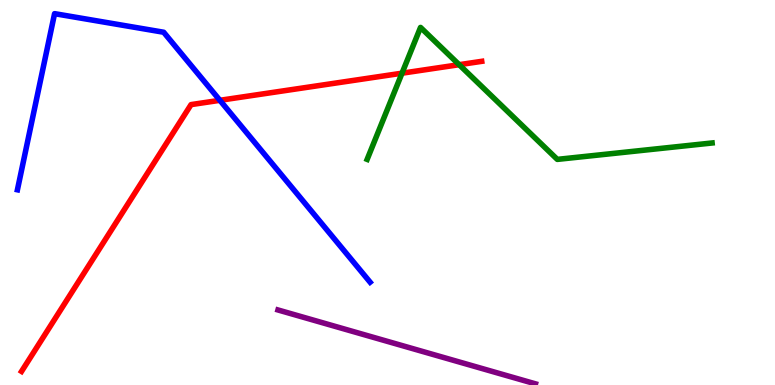[{'lines': ['blue', 'red'], 'intersections': [{'x': 2.84, 'y': 7.39}]}, {'lines': ['green', 'red'], 'intersections': [{'x': 5.19, 'y': 8.1}, {'x': 5.92, 'y': 8.32}]}, {'lines': ['purple', 'red'], 'intersections': []}, {'lines': ['blue', 'green'], 'intersections': []}, {'lines': ['blue', 'purple'], 'intersections': []}, {'lines': ['green', 'purple'], 'intersections': []}]